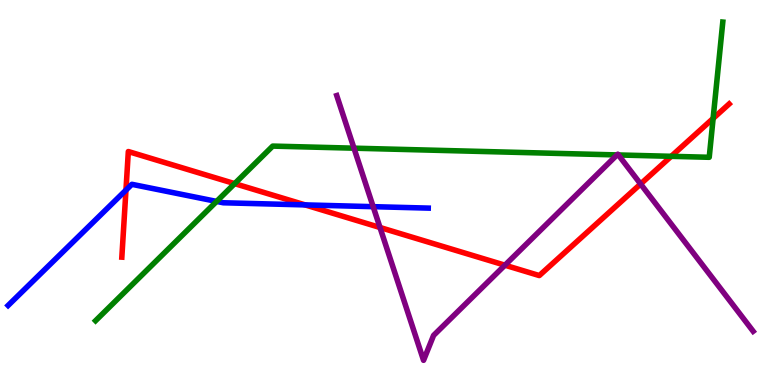[{'lines': ['blue', 'red'], 'intersections': [{'x': 1.63, 'y': 5.06}, {'x': 3.94, 'y': 4.68}]}, {'lines': ['green', 'red'], 'intersections': [{'x': 3.03, 'y': 5.23}, {'x': 8.66, 'y': 5.94}, {'x': 9.2, 'y': 6.92}]}, {'lines': ['purple', 'red'], 'intersections': [{'x': 4.9, 'y': 4.09}, {'x': 6.52, 'y': 3.11}, {'x': 8.27, 'y': 5.22}]}, {'lines': ['blue', 'green'], 'intersections': [{'x': 2.79, 'y': 4.77}]}, {'lines': ['blue', 'purple'], 'intersections': [{'x': 4.82, 'y': 4.63}]}, {'lines': ['green', 'purple'], 'intersections': [{'x': 4.57, 'y': 6.15}, {'x': 7.96, 'y': 5.98}, {'x': 7.98, 'y': 5.97}]}]